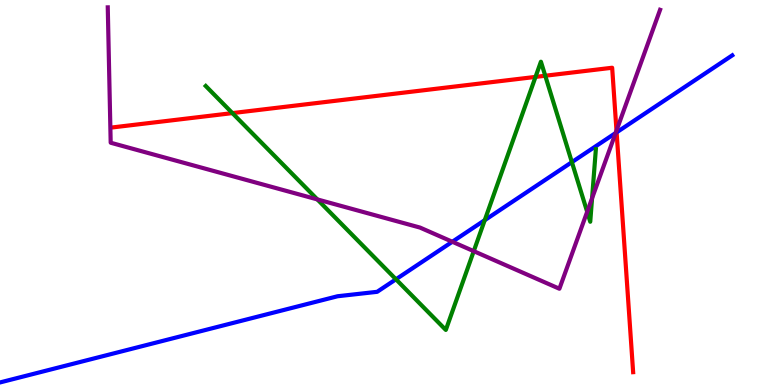[{'lines': ['blue', 'red'], 'intersections': [{'x': 7.96, 'y': 6.56}]}, {'lines': ['green', 'red'], 'intersections': [{'x': 3.0, 'y': 7.06}, {'x': 6.91, 'y': 8.0}, {'x': 7.04, 'y': 8.03}]}, {'lines': ['purple', 'red'], 'intersections': [{'x': 7.95, 'y': 6.61}]}, {'lines': ['blue', 'green'], 'intersections': [{'x': 5.11, 'y': 2.75}, {'x': 6.25, 'y': 4.28}, {'x': 7.38, 'y': 5.79}]}, {'lines': ['blue', 'purple'], 'intersections': [{'x': 5.84, 'y': 3.72}, {'x': 7.94, 'y': 6.54}]}, {'lines': ['green', 'purple'], 'intersections': [{'x': 4.09, 'y': 4.82}, {'x': 6.11, 'y': 3.48}, {'x': 7.58, 'y': 4.5}, {'x': 7.64, 'y': 4.85}]}]